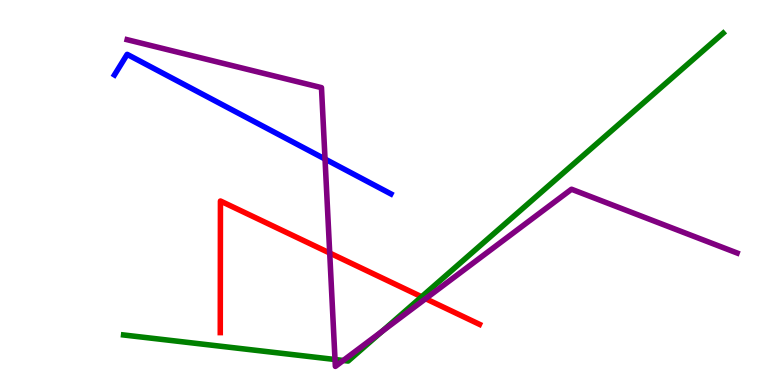[{'lines': ['blue', 'red'], 'intersections': []}, {'lines': ['green', 'red'], 'intersections': [{'x': 5.44, 'y': 2.29}]}, {'lines': ['purple', 'red'], 'intersections': [{'x': 4.25, 'y': 3.43}, {'x': 5.49, 'y': 2.24}]}, {'lines': ['blue', 'green'], 'intersections': []}, {'lines': ['blue', 'purple'], 'intersections': [{'x': 4.19, 'y': 5.87}]}, {'lines': ['green', 'purple'], 'intersections': [{'x': 4.32, 'y': 0.662}, {'x': 4.43, 'y': 0.637}, {'x': 4.93, 'y': 1.4}]}]